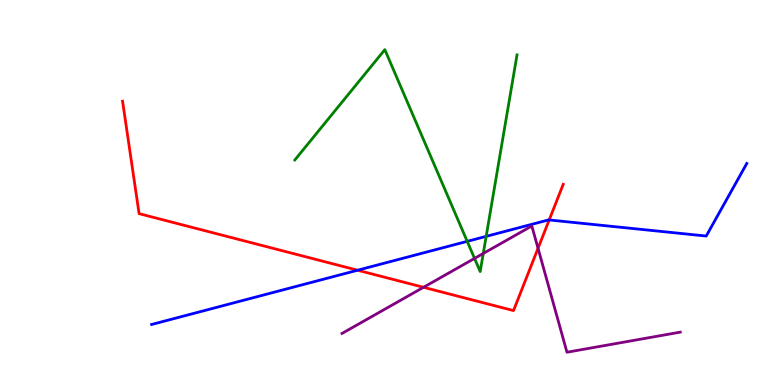[{'lines': ['blue', 'red'], 'intersections': [{'x': 4.61, 'y': 2.98}, {'x': 7.09, 'y': 4.29}]}, {'lines': ['green', 'red'], 'intersections': []}, {'lines': ['purple', 'red'], 'intersections': [{'x': 5.46, 'y': 2.54}, {'x': 6.94, 'y': 3.55}]}, {'lines': ['blue', 'green'], 'intersections': [{'x': 6.03, 'y': 3.73}, {'x': 6.27, 'y': 3.86}]}, {'lines': ['blue', 'purple'], 'intersections': []}, {'lines': ['green', 'purple'], 'intersections': [{'x': 6.12, 'y': 3.29}, {'x': 6.24, 'y': 3.42}]}]